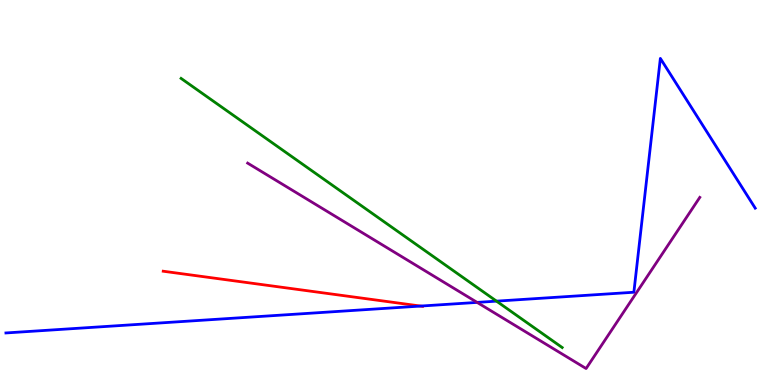[{'lines': ['blue', 'red'], 'intersections': [{'x': 5.43, 'y': 2.05}]}, {'lines': ['green', 'red'], 'intersections': []}, {'lines': ['purple', 'red'], 'intersections': []}, {'lines': ['blue', 'green'], 'intersections': [{'x': 6.41, 'y': 2.18}]}, {'lines': ['blue', 'purple'], 'intersections': [{'x': 6.16, 'y': 2.15}]}, {'lines': ['green', 'purple'], 'intersections': []}]